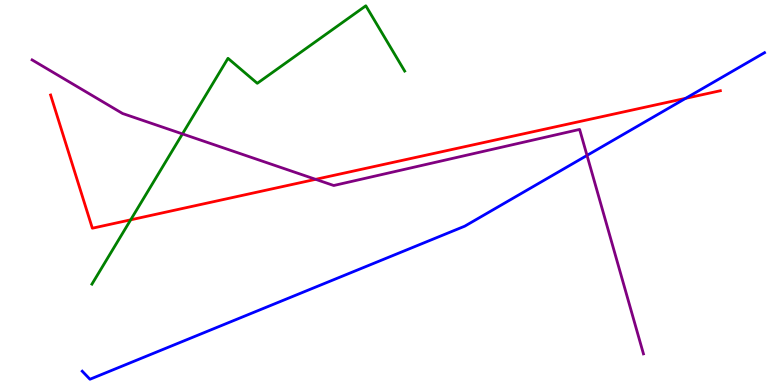[{'lines': ['blue', 'red'], 'intersections': [{'x': 8.85, 'y': 7.45}]}, {'lines': ['green', 'red'], 'intersections': [{'x': 1.69, 'y': 4.29}]}, {'lines': ['purple', 'red'], 'intersections': [{'x': 4.07, 'y': 5.34}]}, {'lines': ['blue', 'green'], 'intersections': []}, {'lines': ['blue', 'purple'], 'intersections': [{'x': 7.57, 'y': 5.96}]}, {'lines': ['green', 'purple'], 'intersections': [{'x': 2.35, 'y': 6.52}]}]